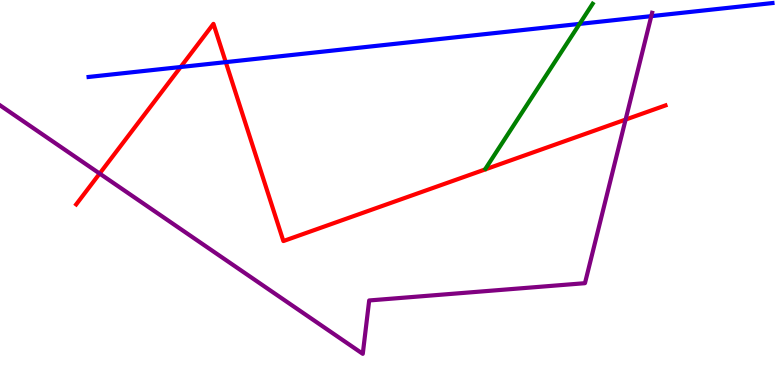[{'lines': ['blue', 'red'], 'intersections': [{'x': 2.33, 'y': 8.26}, {'x': 2.91, 'y': 8.39}]}, {'lines': ['green', 'red'], 'intersections': []}, {'lines': ['purple', 'red'], 'intersections': [{'x': 1.29, 'y': 5.49}, {'x': 8.07, 'y': 6.89}]}, {'lines': ['blue', 'green'], 'intersections': [{'x': 7.48, 'y': 9.38}]}, {'lines': ['blue', 'purple'], 'intersections': [{'x': 8.4, 'y': 9.58}]}, {'lines': ['green', 'purple'], 'intersections': []}]